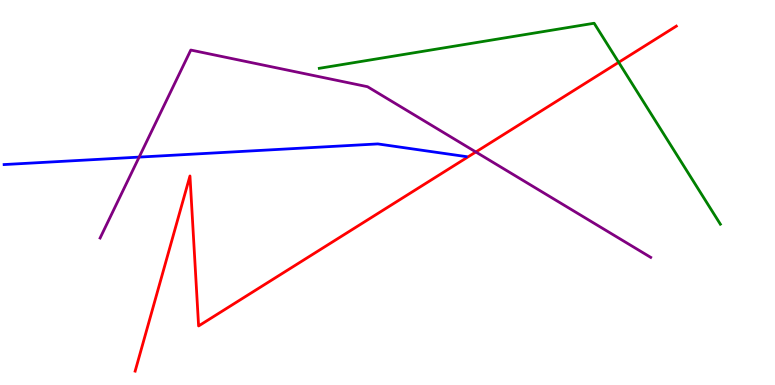[{'lines': ['blue', 'red'], 'intersections': []}, {'lines': ['green', 'red'], 'intersections': [{'x': 7.98, 'y': 8.38}]}, {'lines': ['purple', 'red'], 'intersections': [{'x': 6.14, 'y': 6.05}]}, {'lines': ['blue', 'green'], 'intersections': []}, {'lines': ['blue', 'purple'], 'intersections': [{'x': 1.8, 'y': 5.92}]}, {'lines': ['green', 'purple'], 'intersections': []}]